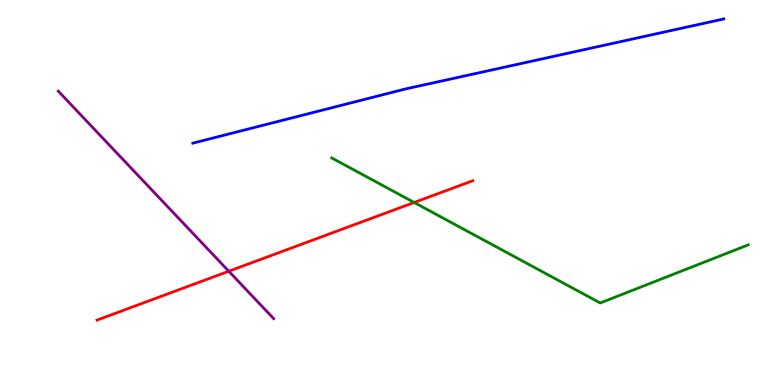[{'lines': ['blue', 'red'], 'intersections': []}, {'lines': ['green', 'red'], 'intersections': [{'x': 5.34, 'y': 4.74}]}, {'lines': ['purple', 'red'], 'intersections': [{'x': 2.95, 'y': 2.95}]}, {'lines': ['blue', 'green'], 'intersections': []}, {'lines': ['blue', 'purple'], 'intersections': []}, {'lines': ['green', 'purple'], 'intersections': []}]